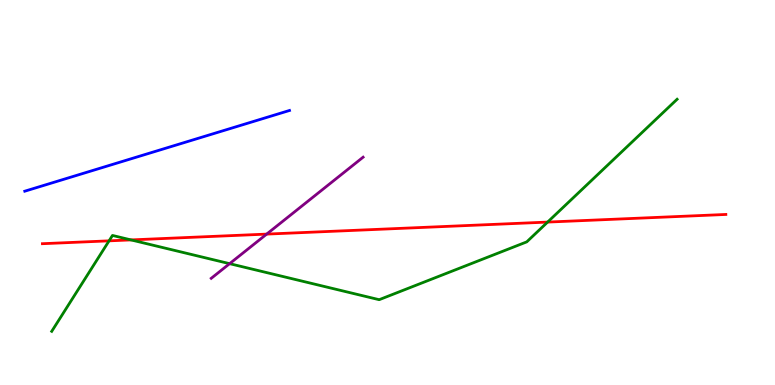[{'lines': ['blue', 'red'], 'intersections': []}, {'lines': ['green', 'red'], 'intersections': [{'x': 1.41, 'y': 3.74}, {'x': 1.69, 'y': 3.77}, {'x': 7.07, 'y': 4.23}]}, {'lines': ['purple', 'red'], 'intersections': [{'x': 3.44, 'y': 3.92}]}, {'lines': ['blue', 'green'], 'intersections': []}, {'lines': ['blue', 'purple'], 'intersections': []}, {'lines': ['green', 'purple'], 'intersections': [{'x': 2.96, 'y': 3.15}]}]